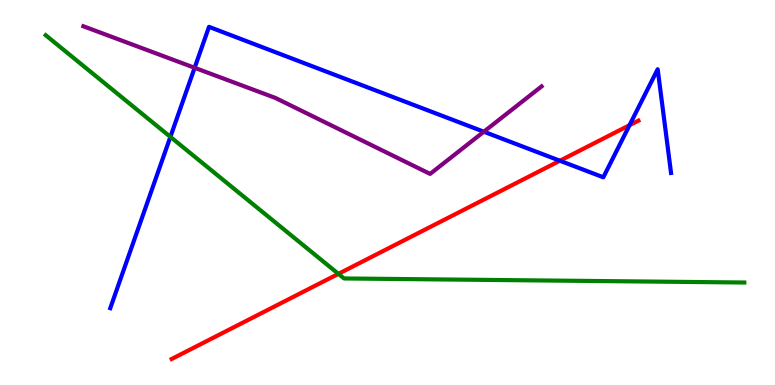[{'lines': ['blue', 'red'], 'intersections': [{'x': 7.22, 'y': 5.82}, {'x': 8.12, 'y': 6.75}]}, {'lines': ['green', 'red'], 'intersections': [{'x': 4.37, 'y': 2.89}]}, {'lines': ['purple', 'red'], 'intersections': []}, {'lines': ['blue', 'green'], 'intersections': [{'x': 2.2, 'y': 6.44}]}, {'lines': ['blue', 'purple'], 'intersections': [{'x': 2.51, 'y': 8.24}, {'x': 6.24, 'y': 6.58}]}, {'lines': ['green', 'purple'], 'intersections': []}]